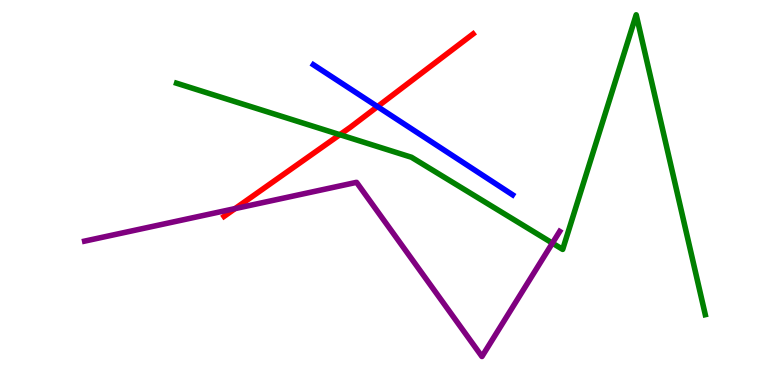[{'lines': ['blue', 'red'], 'intersections': [{'x': 4.87, 'y': 7.23}]}, {'lines': ['green', 'red'], 'intersections': [{'x': 4.39, 'y': 6.5}]}, {'lines': ['purple', 'red'], 'intersections': [{'x': 3.03, 'y': 4.58}]}, {'lines': ['blue', 'green'], 'intersections': []}, {'lines': ['blue', 'purple'], 'intersections': []}, {'lines': ['green', 'purple'], 'intersections': [{'x': 7.13, 'y': 3.68}]}]